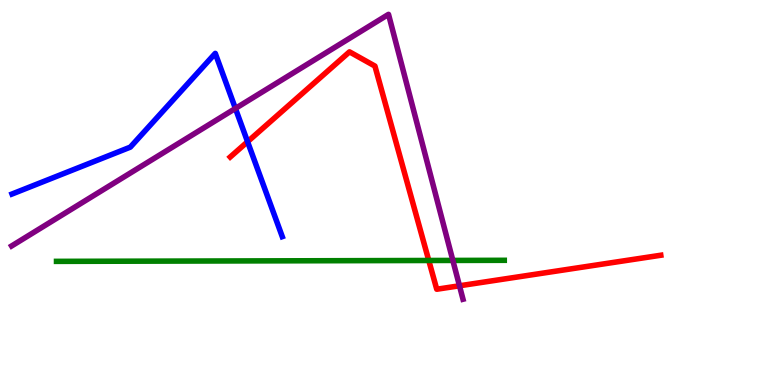[{'lines': ['blue', 'red'], 'intersections': [{'x': 3.19, 'y': 6.32}]}, {'lines': ['green', 'red'], 'intersections': [{'x': 5.53, 'y': 3.23}]}, {'lines': ['purple', 'red'], 'intersections': [{'x': 5.93, 'y': 2.58}]}, {'lines': ['blue', 'green'], 'intersections': []}, {'lines': ['blue', 'purple'], 'intersections': [{'x': 3.04, 'y': 7.18}]}, {'lines': ['green', 'purple'], 'intersections': [{'x': 5.84, 'y': 3.24}]}]